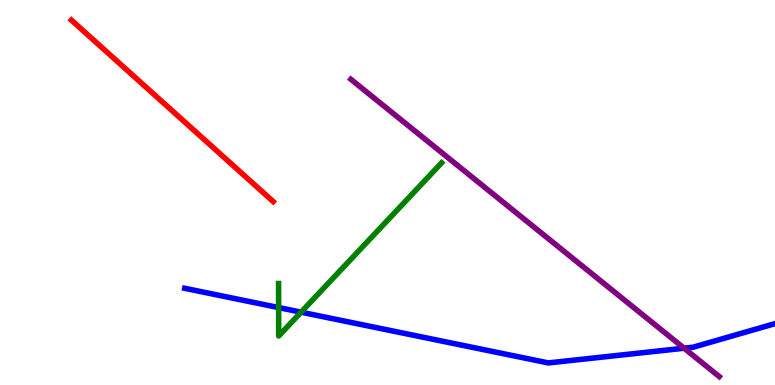[{'lines': ['blue', 'red'], 'intersections': []}, {'lines': ['green', 'red'], 'intersections': []}, {'lines': ['purple', 'red'], 'intersections': []}, {'lines': ['blue', 'green'], 'intersections': [{'x': 3.6, 'y': 2.01}, {'x': 3.89, 'y': 1.89}]}, {'lines': ['blue', 'purple'], 'intersections': [{'x': 8.83, 'y': 0.956}]}, {'lines': ['green', 'purple'], 'intersections': []}]